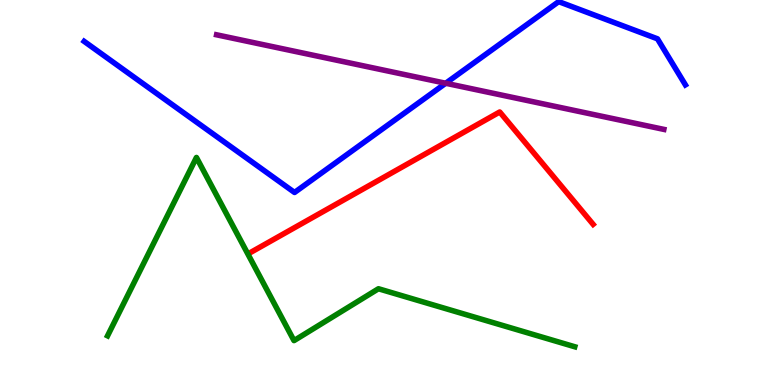[{'lines': ['blue', 'red'], 'intersections': []}, {'lines': ['green', 'red'], 'intersections': []}, {'lines': ['purple', 'red'], 'intersections': []}, {'lines': ['blue', 'green'], 'intersections': []}, {'lines': ['blue', 'purple'], 'intersections': [{'x': 5.75, 'y': 7.84}]}, {'lines': ['green', 'purple'], 'intersections': []}]